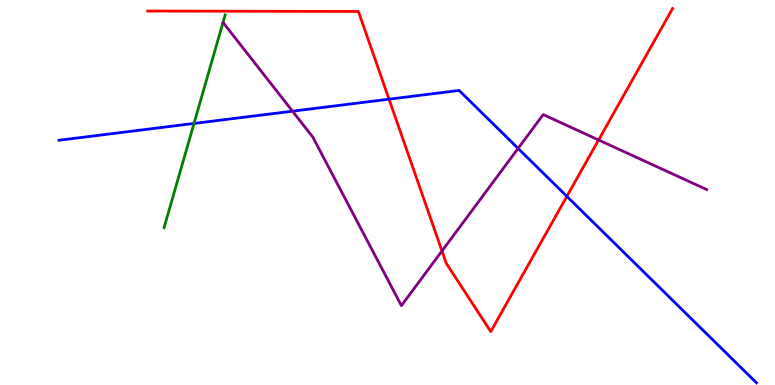[{'lines': ['blue', 'red'], 'intersections': [{'x': 5.02, 'y': 7.42}, {'x': 7.31, 'y': 4.9}]}, {'lines': ['green', 'red'], 'intersections': []}, {'lines': ['purple', 'red'], 'intersections': [{'x': 5.7, 'y': 3.48}, {'x': 7.72, 'y': 6.36}]}, {'lines': ['blue', 'green'], 'intersections': [{'x': 2.5, 'y': 6.79}]}, {'lines': ['blue', 'purple'], 'intersections': [{'x': 3.77, 'y': 7.11}, {'x': 6.69, 'y': 6.14}]}, {'lines': ['green', 'purple'], 'intersections': []}]